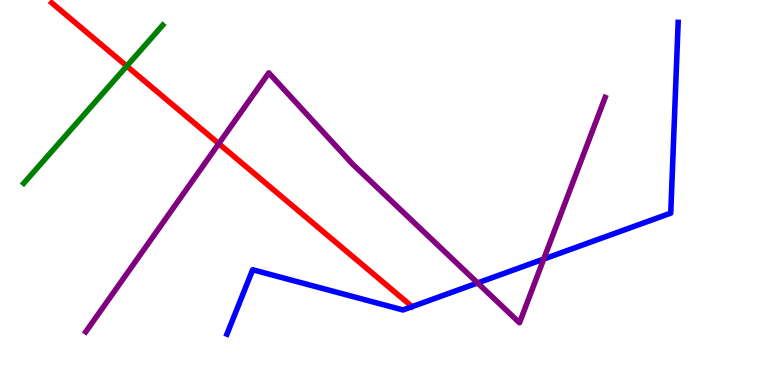[{'lines': ['blue', 'red'], 'intersections': []}, {'lines': ['green', 'red'], 'intersections': [{'x': 1.64, 'y': 8.28}]}, {'lines': ['purple', 'red'], 'intersections': [{'x': 2.82, 'y': 6.27}]}, {'lines': ['blue', 'green'], 'intersections': []}, {'lines': ['blue', 'purple'], 'intersections': [{'x': 6.16, 'y': 2.65}, {'x': 7.02, 'y': 3.27}]}, {'lines': ['green', 'purple'], 'intersections': []}]